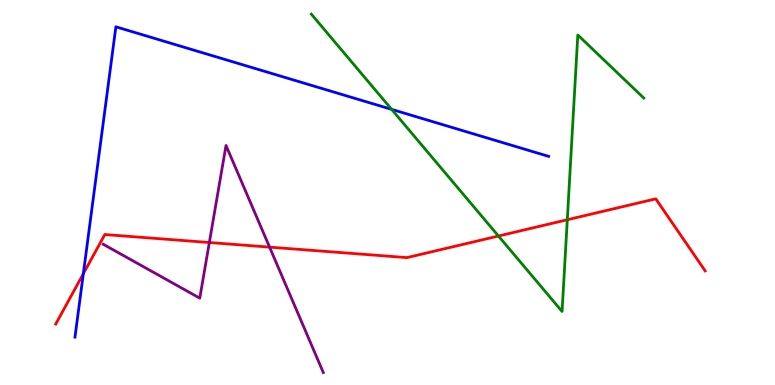[{'lines': ['blue', 'red'], 'intersections': [{'x': 1.08, 'y': 2.89}]}, {'lines': ['green', 'red'], 'intersections': [{'x': 6.43, 'y': 3.87}, {'x': 7.32, 'y': 4.29}]}, {'lines': ['purple', 'red'], 'intersections': [{'x': 2.7, 'y': 3.7}, {'x': 3.48, 'y': 3.58}]}, {'lines': ['blue', 'green'], 'intersections': [{'x': 5.05, 'y': 7.16}]}, {'lines': ['blue', 'purple'], 'intersections': []}, {'lines': ['green', 'purple'], 'intersections': []}]